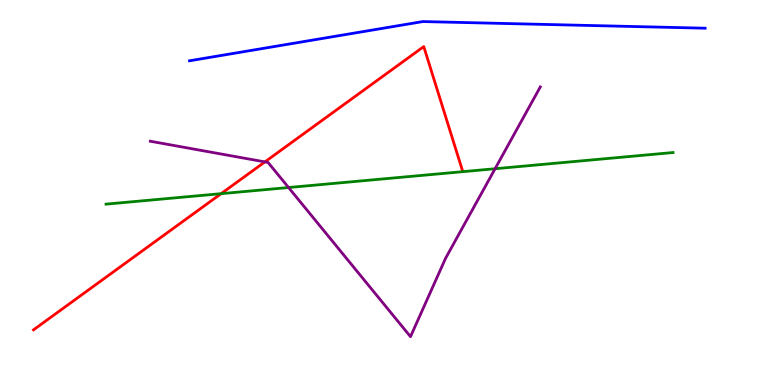[{'lines': ['blue', 'red'], 'intersections': []}, {'lines': ['green', 'red'], 'intersections': [{'x': 2.85, 'y': 4.97}]}, {'lines': ['purple', 'red'], 'intersections': [{'x': 3.42, 'y': 5.79}]}, {'lines': ['blue', 'green'], 'intersections': []}, {'lines': ['blue', 'purple'], 'intersections': []}, {'lines': ['green', 'purple'], 'intersections': [{'x': 3.72, 'y': 5.13}, {'x': 6.39, 'y': 5.62}]}]